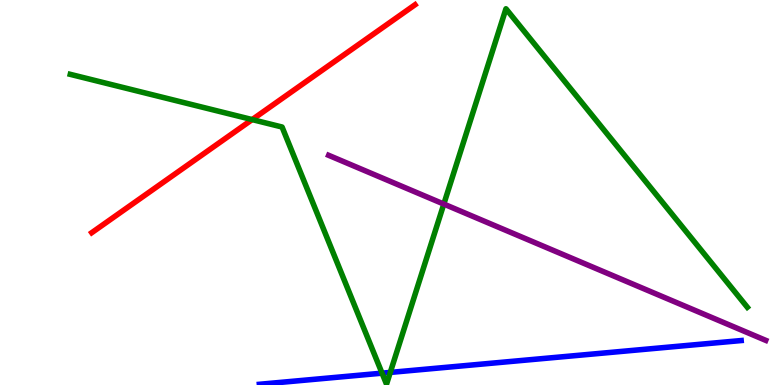[{'lines': ['blue', 'red'], 'intersections': []}, {'lines': ['green', 'red'], 'intersections': [{'x': 3.25, 'y': 6.89}]}, {'lines': ['purple', 'red'], 'intersections': []}, {'lines': ['blue', 'green'], 'intersections': [{'x': 4.93, 'y': 0.307}, {'x': 5.04, 'y': 0.327}]}, {'lines': ['blue', 'purple'], 'intersections': []}, {'lines': ['green', 'purple'], 'intersections': [{'x': 5.73, 'y': 4.7}]}]